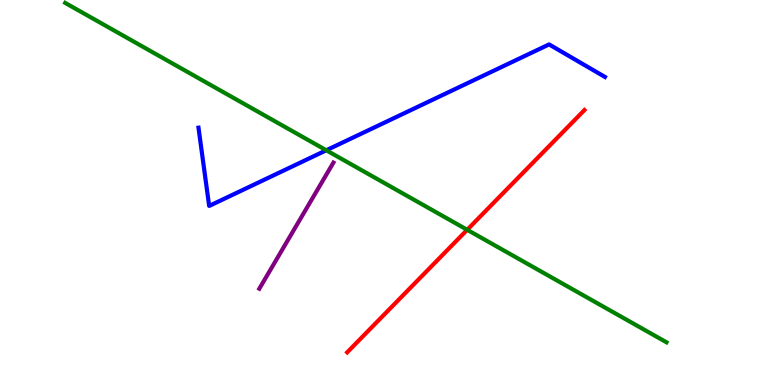[{'lines': ['blue', 'red'], 'intersections': []}, {'lines': ['green', 'red'], 'intersections': [{'x': 6.03, 'y': 4.03}]}, {'lines': ['purple', 'red'], 'intersections': []}, {'lines': ['blue', 'green'], 'intersections': [{'x': 4.21, 'y': 6.1}]}, {'lines': ['blue', 'purple'], 'intersections': []}, {'lines': ['green', 'purple'], 'intersections': []}]